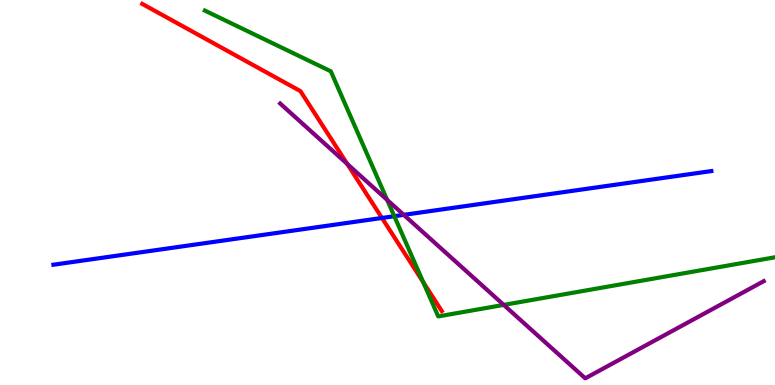[{'lines': ['blue', 'red'], 'intersections': [{'x': 4.93, 'y': 4.34}]}, {'lines': ['green', 'red'], 'intersections': [{'x': 5.46, 'y': 2.67}]}, {'lines': ['purple', 'red'], 'intersections': [{'x': 4.48, 'y': 5.74}]}, {'lines': ['blue', 'green'], 'intersections': [{'x': 5.09, 'y': 4.38}]}, {'lines': ['blue', 'purple'], 'intersections': [{'x': 5.21, 'y': 4.42}]}, {'lines': ['green', 'purple'], 'intersections': [{'x': 5.0, 'y': 4.81}, {'x': 6.5, 'y': 2.08}]}]